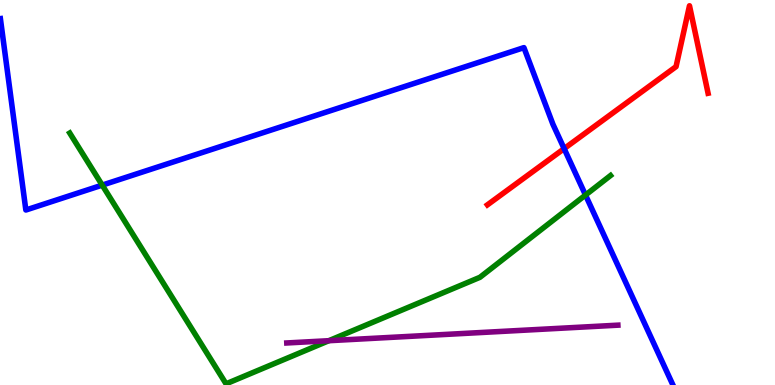[{'lines': ['blue', 'red'], 'intersections': [{'x': 7.28, 'y': 6.14}]}, {'lines': ['green', 'red'], 'intersections': []}, {'lines': ['purple', 'red'], 'intersections': []}, {'lines': ['blue', 'green'], 'intersections': [{'x': 1.32, 'y': 5.19}, {'x': 7.55, 'y': 4.93}]}, {'lines': ['blue', 'purple'], 'intersections': []}, {'lines': ['green', 'purple'], 'intersections': [{'x': 4.24, 'y': 1.15}]}]